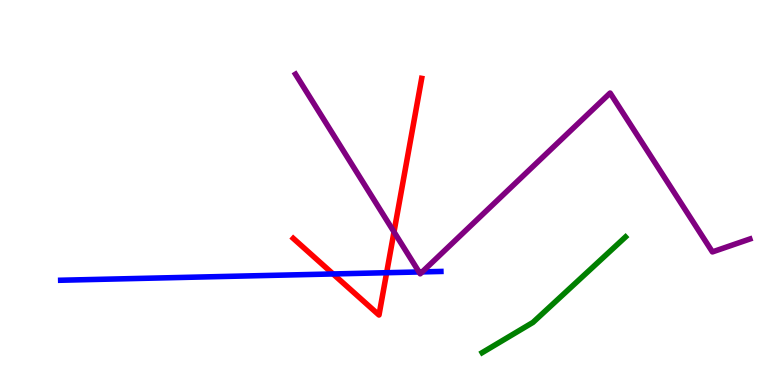[{'lines': ['blue', 'red'], 'intersections': [{'x': 4.3, 'y': 2.88}, {'x': 4.99, 'y': 2.92}]}, {'lines': ['green', 'red'], 'intersections': []}, {'lines': ['purple', 'red'], 'intersections': [{'x': 5.08, 'y': 3.98}]}, {'lines': ['blue', 'green'], 'intersections': []}, {'lines': ['blue', 'purple'], 'intersections': [{'x': 5.41, 'y': 2.94}, {'x': 5.45, 'y': 2.94}]}, {'lines': ['green', 'purple'], 'intersections': []}]